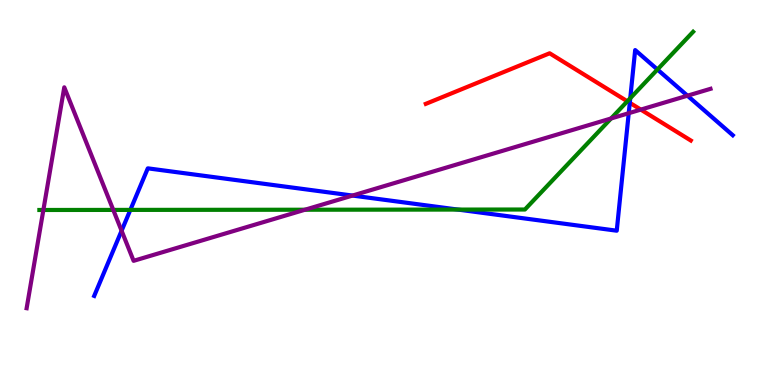[{'lines': ['blue', 'red'], 'intersections': [{'x': 8.13, 'y': 7.33}]}, {'lines': ['green', 'red'], 'intersections': [{'x': 8.09, 'y': 7.37}]}, {'lines': ['purple', 'red'], 'intersections': [{'x': 8.27, 'y': 7.15}]}, {'lines': ['blue', 'green'], 'intersections': [{'x': 1.68, 'y': 4.55}, {'x': 5.91, 'y': 4.56}, {'x': 8.13, 'y': 7.45}, {'x': 8.48, 'y': 8.19}]}, {'lines': ['blue', 'purple'], 'intersections': [{'x': 1.57, 'y': 4.01}, {'x': 4.55, 'y': 4.92}, {'x': 8.11, 'y': 7.06}, {'x': 8.87, 'y': 7.51}]}, {'lines': ['green', 'purple'], 'intersections': [{'x': 0.56, 'y': 4.55}, {'x': 1.46, 'y': 4.55}, {'x': 3.94, 'y': 4.55}, {'x': 7.88, 'y': 6.92}]}]